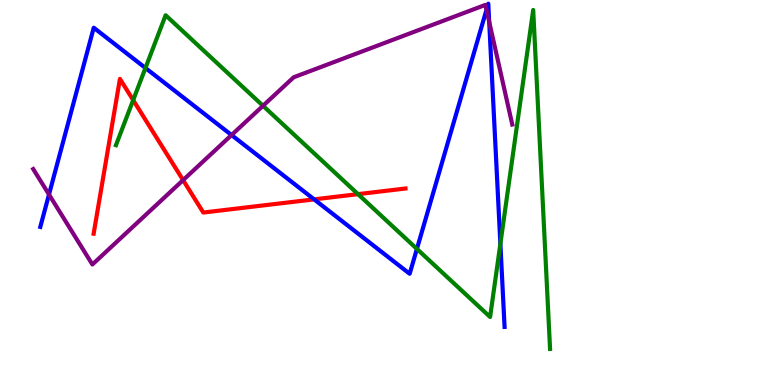[{'lines': ['blue', 'red'], 'intersections': [{'x': 4.05, 'y': 4.82}]}, {'lines': ['green', 'red'], 'intersections': [{'x': 1.72, 'y': 7.4}, {'x': 4.62, 'y': 4.96}]}, {'lines': ['purple', 'red'], 'intersections': [{'x': 2.36, 'y': 5.32}]}, {'lines': ['blue', 'green'], 'intersections': [{'x': 1.88, 'y': 8.23}, {'x': 5.38, 'y': 3.53}, {'x': 6.46, 'y': 3.67}]}, {'lines': ['blue', 'purple'], 'intersections': [{'x': 0.632, 'y': 4.95}, {'x': 2.99, 'y': 6.49}, {'x': 6.28, 'y': 9.75}, {'x': 6.31, 'y': 9.43}]}, {'lines': ['green', 'purple'], 'intersections': [{'x': 3.39, 'y': 7.25}]}]